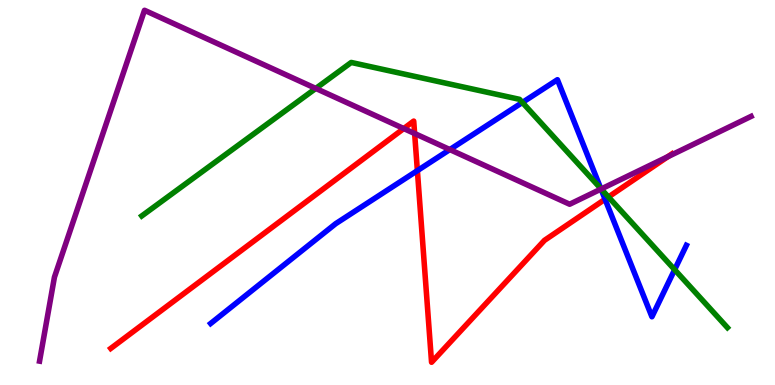[{'lines': ['blue', 'red'], 'intersections': [{'x': 5.39, 'y': 5.57}, {'x': 7.81, 'y': 4.82}]}, {'lines': ['green', 'red'], 'intersections': [{'x': 7.85, 'y': 4.88}]}, {'lines': ['purple', 'red'], 'intersections': [{'x': 5.21, 'y': 6.66}, {'x': 5.35, 'y': 6.53}, {'x': 8.62, 'y': 5.93}]}, {'lines': ['blue', 'green'], 'intersections': [{'x': 6.74, 'y': 7.34}, {'x': 7.75, 'y': 5.1}, {'x': 8.71, 'y': 3.0}]}, {'lines': ['blue', 'purple'], 'intersections': [{'x': 5.8, 'y': 6.11}, {'x': 7.75, 'y': 5.09}]}, {'lines': ['green', 'purple'], 'intersections': [{'x': 4.07, 'y': 7.7}, {'x': 7.76, 'y': 5.09}]}]